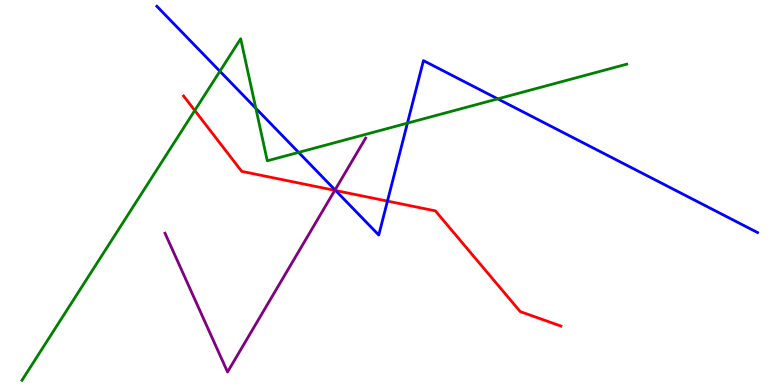[{'lines': ['blue', 'red'], 'intersections': [{'x': 4.33, 'y': 5.05}, {'x': 5.0, 'y': 4.78}]}, {'lines': ['green', 'red'], 'intersections': [{'x': 2.51, 'y': 7.13}]}, {'lines': ['purple', 'red'], 'intersections': [{'x': 4.32, 'y': 5.06}]}, {'lines': ['blue', 'green'], 'intersections': [{'x': 2.84, 'y': 8.15}, {'x': 3.3, 'y': 7.19}, {'x': 3.85, 'y': 6.04}, {'x': 5.26, 'y': 6.8}, {'x': 6.42, 'y': 7.43}]}, {'lines': ['blue', 'purple'], 'intersections': [{'x': 4.32, 'y': 5.07}]}, {'lines': ['green', 'purple'], 'intersections': []}]